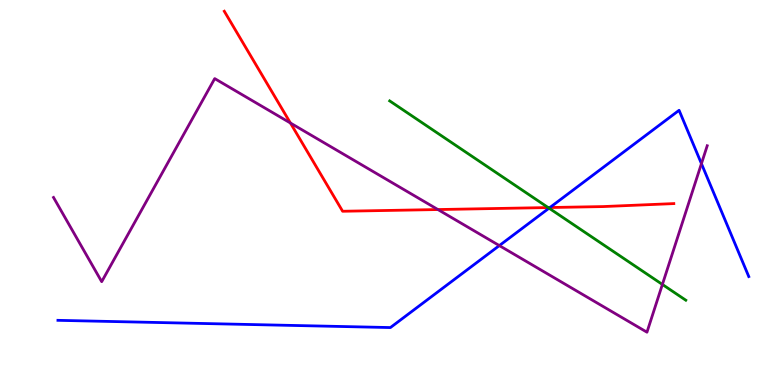[{'lines': ['blue', 'red'], 'intersections': [{'x': 7.1, 'y': 4.61}]}, {'lines': ['green', 'red'], 'intersections': [{'x': 7.07, 'y': 4.61}]}, {'lines': ['purple', 'red'], 'intersections': [{'x': 3.75, 'y': 6.8}, {'x': 5.65, 'y': 4.56}]}, {'lines': ['blue', 'green'], 'intersections': [{'x': 7.08, 'y': 4.59}]}, {'lines': ['blue', 'purple'], 'intersections': [{'x': 6.44, 'y': 3.62}, {'x': 9.05, 'y': 5.75}]}, {'lines': ['green', 'purple'], 'intersections': [{'x': 8.55, 'y': 2.61}]}]